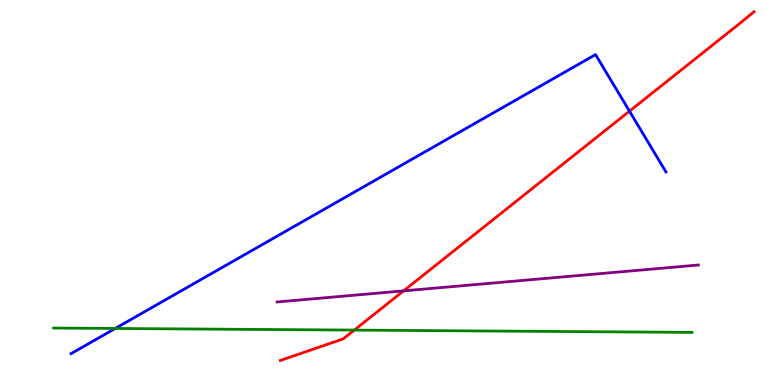[{'lines': ['blue', 'red'], 'intersections': [{'x': 8.12, 'y': 7.11}]}, {'lines': ['green', 'red'], 'intersections': [{'x': 4.57, 'y': 1.43}]}, {'lines': ['purple', 'red'], 'intersections': [{'x': 5.21, 'y': 2.44}]}, {'lines': ['blue', 'green'], 'intersections': [{'x': 1.49, 'y': 1.47}]}, {'lines': ['blue', 'purple'], 'intersections': []}, {'lines': ['green', 'purple'], 'intersections': []}]